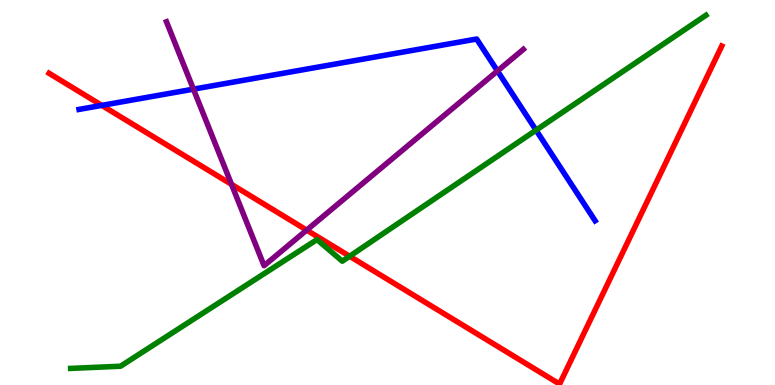[{'lines': ['blue', 'red'], 'intersections': [{'x': 1.31, 'y': 7.26}]}, {'lines': ['green', 'red'], 'intersections': [{'x': 4.51, 'y': 3.34}]}, {'lines': ['purple', 'red'], 'intersections': [{'x': 2.99, 'y': 5.21}, {'x': 3.96, 'y': 4.02}]}, {'lines': ['blue', 'green'], 'intersections': [{'x': 6.92, 'y': 6.62}]}, {'lines': ['blue', 'purple'], 'intersections': [{'x': 2.5, 'y': 7.68}, {'x': 6.42, 'y': 8.16}]}, {'lines': ['green', 'purple'], 'intersections': []}]